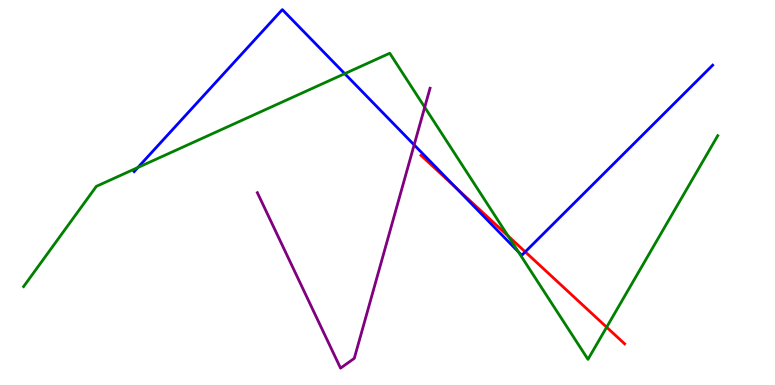[{'lines': ['blue', 'red'], 'intersections': [{'x': 5.87, 'y': 5.14}, {'x': 6.78, 'y': 3.46}]}, {'lines': ['green', 'red'], 'intersections': [{'x': 6.56, 'y': 3.87}, {'x': 7.83, 'y': 1.5}]}, {'lines': ['purple', 'red'], 'intersections': []}, {'lines': ['blue', 'green'], 'intersections': [{'x': 1.78, 'y': 5.65}, {'x': 4.45, 'y': 8.09}, {'x': 6.69, 'y': 3.46}]}, {'lines': ['blue', 'purple'], 'intersections': [{'x': 5.34, 'y': 6.24}]}, {'lines': ['green', 'purple'], 'intersections': [{'x': 5.48, 'y': 7.22}]}]